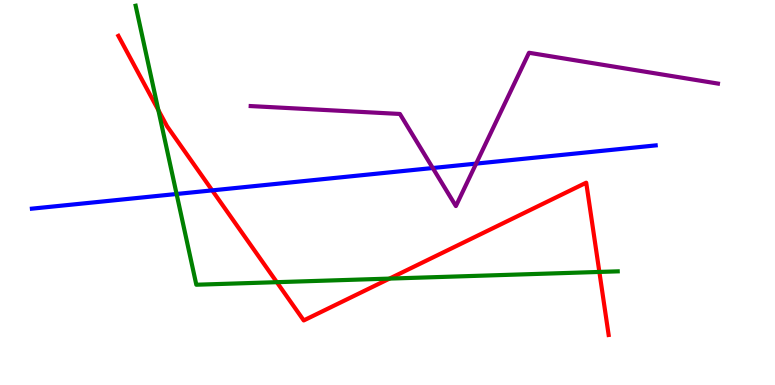[{'lines': ['blue', 'red'], 'intersections': [{'x': 2.74, 'y': 5.06}]}, {'lines': ['green', 'red'], 'intersections': [{'x': 2.04, 'y': 7.14}, {'x': 3.57, 'y': 2.67}, {'x': 5.03, 'y': 2.76}, {'x': 7.73, 'y': 2.94}]}, {'lines': ['purple', 'red'], 'intersections': []}, {'lines': ['blue', 'green'], 'intersections': [{'x': 2.28, 'y': 4.96}]}, {'lines': ['blue', 'purple'], 'intersections': [{'x': 5.58, 'y': 5.64}, {'x': 6.14, 'y': 5.75}]}, {'lines': ['green', 'purple'], 'intersections': []}]